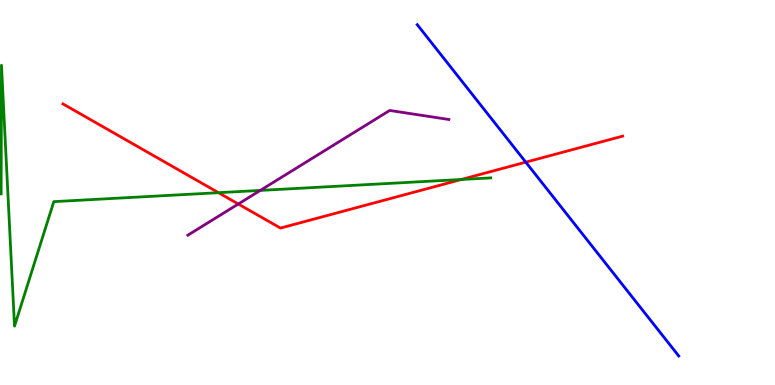[{'lines': ['blue', 'red'], 'intersections': [{'x': 6.78, 'y': 5.79}]}, {'lines': ['green', 'red'], 'intersections': [{'x': 2.82, 'y': 5.0}, {'x': 5.95, 'y': 5.34}]}, {'lines': ['purple', 'red'], 'intersections': [{'x': 3.07, 'y': 4.7}]}, {'lines': ['blue', 'green'], 'intersections': []}, {'lines': ['blue', 'purple'], 'intersections': []}, {'lines': ['green', 'purple'], 'intersections': [{'x': 3.36, 'y': 5.05}]}]